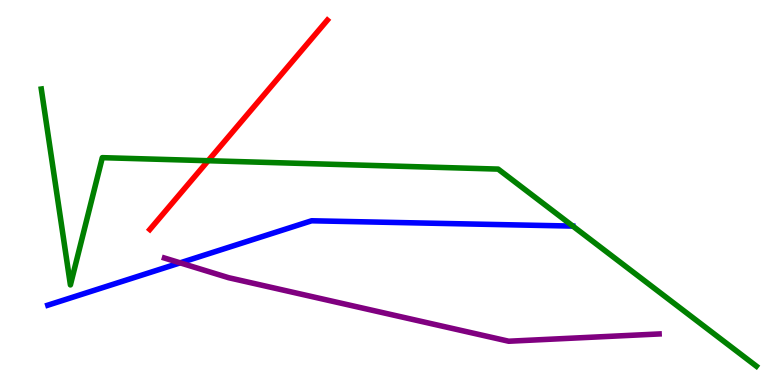[{'lines': ['blue', 'red'], 'intersections': []}, {'lines': ['green', 'red'], 'intersections': [{'x': 2.69, 'y': 5.83}]}, {'lines': ['purple', 'red'], 'intersections': []}, {'lines': ['blue', 'green'], 'intersections': []}, {'lines': ['blue', 'purple'], 'intersections': [{'x': 2.32, 'y': 3.17}]}, {'lines': ['green', 'purple'], 'intersections': []}]